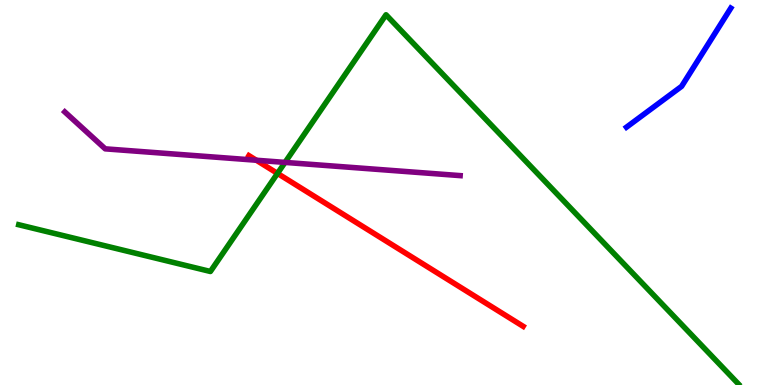[{'lines': ['blue', 'red'], 'intersections': []}, {'lines': ['green', 'red'], 'intersections': [{'x': 3.58, 'y': 5.5}]}, {'lines': ['purple', 'red'], 'intersections': [{'x': 3.31, 'y': 5.84}]}, {'lines': ['blue', 'green'], 'intersections': []}, {'lines': ['blue', 'purple'], 'intersections': []}, {'lines': ['green', 'purple'], 'intersections': [{'x': 3.68, 'y': 5.78}]}]